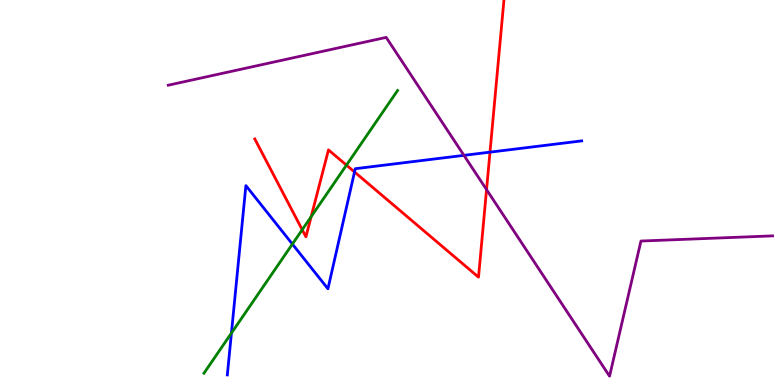[{'lines': ['blue', 'red'], 'intersections': [{'x': 4.57, 'y': 5.53}, {'x': 6.32, 'y': 6.05}]}, {'lines': ['green', 'red'], 'intersections': [{'x': 3.9, 'y': 4.03}, {'x': 4.01, 'y': 4.37}, {'x': 4.47, 'y': 5.71}]}, {'lines': ['purple', 'red'], 'intersections': [{'x': 6.28, 'y': 5.07}]}, {'lines': ['blue', 'green'], 'intersections': [{'x': 2.99, 'y': 1.35}, {'x': 3.77, 'y': 3.66}]}, {'lines': ['blue', 'purple'], 'intersections': [{'x': 5.99, 'y': 5.96}]}, {'lines': ['green', 'purple'], 'intersections': []}]